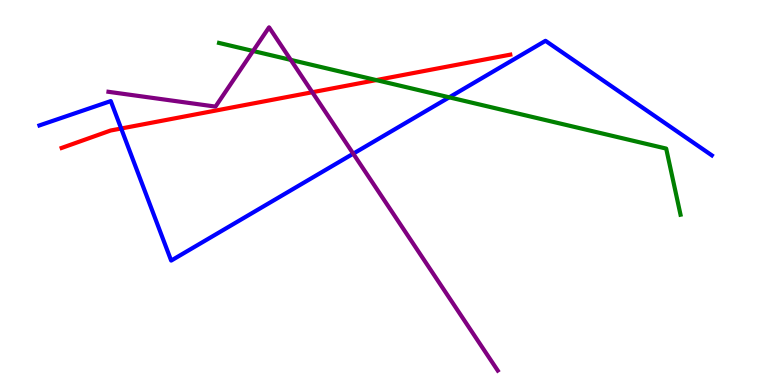[{'lines': ['blue', 'red'], 'intersections': [{'x': 1.56, 'y': 6.66}]}, {'lines': ['green', 'red'], 'intersections': [{'x': 4.86, 'y': 7.92}]}, {'lines': ['purple', 'red'], 'intersections': [{'x': 4.03, 'y': 7.6}]}, {'lines': ['blue', 'green'], 'intersections': [{'x': 5.8, 'y': 7.47}]}, {'lines': ['blue', 'purple'], 'intersections': [{'x': 4.56, 'y': 6.01}]}, {'lines': ['green', 'purple'], 'intersections': [{'x': 3.27, 'y': 8.68}, {'x': 3.75, 'y': 8.44}]}]